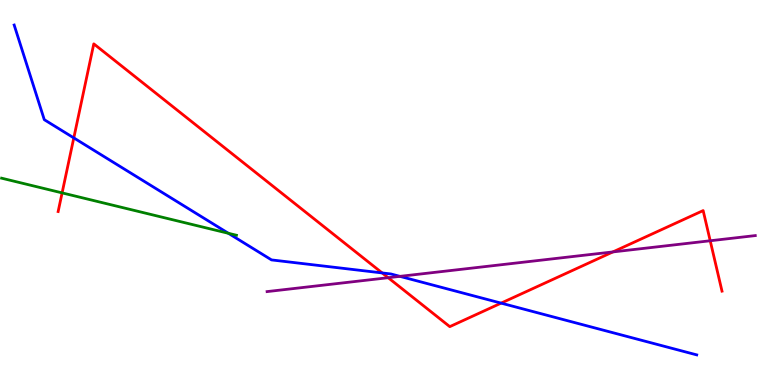[{'lines': ['blue', 'red'], 'intersections': [{'x': 0.952, 'y': 6.42}, {'x': 4.93, 'y': 2.91}, {'x': 6.47, 'y': 2.13}]}, {'lines': ['green', 'red'], 'intersections': [{'x': 0.801, 'y': 4.99}]}, {'lines': ['purple', 'red'], 'intersections': [{'x': 5.01, 'y': 2.79}, {'x': 7.91, 'y': 3.46}, {'x': 9.16, 'y': 3.75}]}, {'lines': ['blue', 'green'], 'intersections': [{'x': 2.95, 'y': 3.94}]}, {'lines': ['blue', 'purple'], 'intersections': [{'x': 5.16, 'y': 2.82}]}, {'lines': ['green', 'purple'], 'intersections': []}]